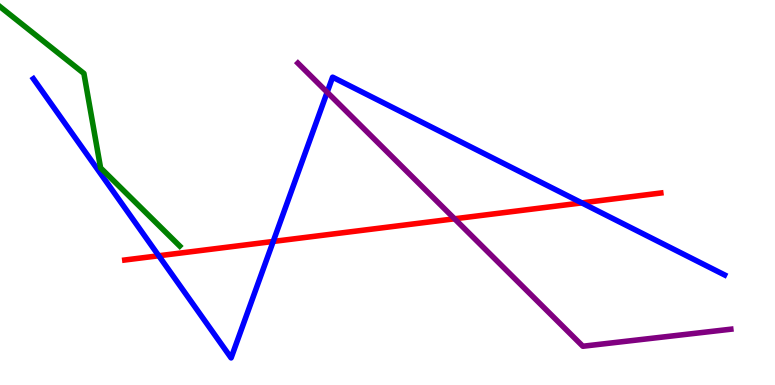[{'lines': ['blue', 'red'], 'intersections': [{'x': 2.05, 'y': 3.36}, {'x': 3.53, 'y': 3.73}, {'x': 7.51, 'y': 4.73}]}, {'lines': ['green', 'red'], 'intersections': []}, {'lines': ['purple', 'red'], 'intersections': [{'x': 5.87, 'y': 4.32}]}, {'lines': ['blue', 'green'], 'intersections': []}, {'lines': ['blue', 'purple'], 'intersections': [{'x': 4.22, 'y': 7.6}]}, {'lines': ['green', 'purple'], 'intersections': []}]